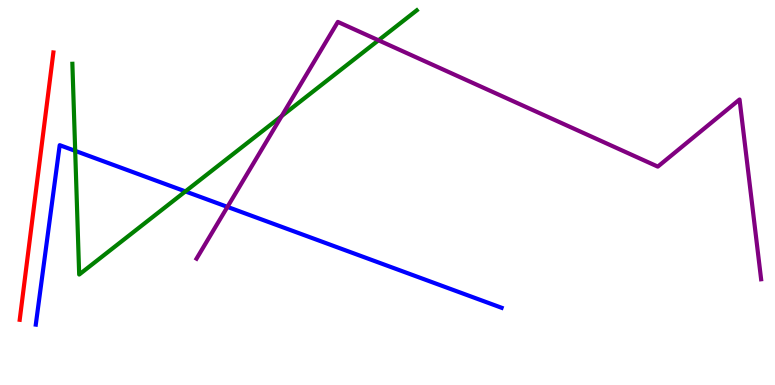[{'lines': ['blue', 'red'], 'intersections': []}, {'lines': ['green', 'red'], 'intersections': []}, {'lines': ['purple', 'red'], 'intersections': []}, {'lines': ['blue', 'green'], 'intersections': [{'x': 0.97, 'y': 6.08}, {'x': 2.39, 'y': 5.03}]}, {'lines': ['blue', 'purple'], 'intersections': [{'x': 2.93, 'y': 4.63}]}, {'lines': ['green', 'purple'], 'intersections': [{'x': 3.63, 'y': 6.98}, {'x': 4.88, 'y': 8.95}]}]